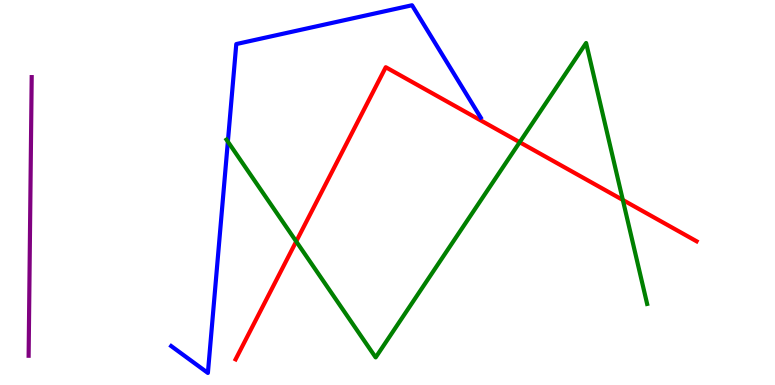[{'lines': ['blue', 'red'], 'intersections': []}, {'lines': ['green', 'red'], 'intersections': [{'x': 3.82, 'y': 3.73}, {'x': 6.71, 'y': 6.31}, {'x': 8.04, 'y': 4.81}]}, {'lines': ['purple', 'red'], 'intersections': []}, {'lines': ['blue', 'green'], 'intersections': [{'x': 2.94, 'y': 6.32}]}, {'lines': ['blue', 'purple'], 'intersections': []}, {'lines': ['green', 'purple'], 'intersections': []}]